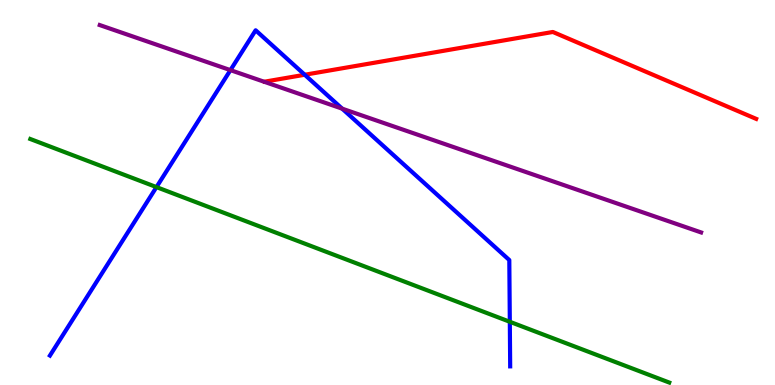[{'lines': ['blue', 'red'], 'intersections': [{'x': 3.93, 'y': 8.06}]}, {'lines': ['green', 'red'], 'intersections': []}, {'lines': ['purple', 'red'], 'intersections': []}, {'lines': ['blue', 'green'], 'intersections': [{'x': 2.02, 'y': 5.14}, {'x': 6.58, 'y': 1.64}]}, {'lines': ['blue', 'purple'], 'intersections': [{'x': 2.97, 'y': 8.18}, {'x': 4.42, 'y': 7.18}]}, {'lines': ['green', 'purple'], 'intersections': []}]